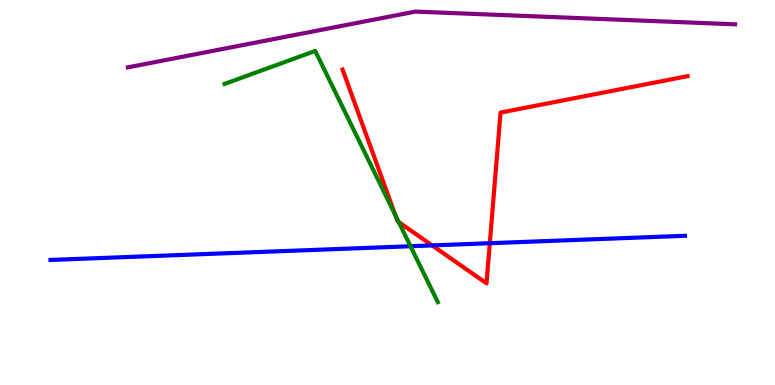[{'lines': ['blue', 'red'], 'intersections': [{'x': 5.58, 'y': 3.63}, {'x': 6.32, 'y': 3.68}]}, {'lines': ['green', 'red'], 'intersections': [{'x': 5.1, 'y': 4.42}, {'x': 5.15, 'y': 4.23}]}, {'lines': ['purple', 'red'], 'intersections': []}, {'lines': ['blue', 'green'], 'intersections': [{'x': 5.3, 'y': 3.6}]}, {'lines': ['blue', 'purple'], 'intersections': []}, {'lines': ['green', 'purple'], 'intersections': []}]